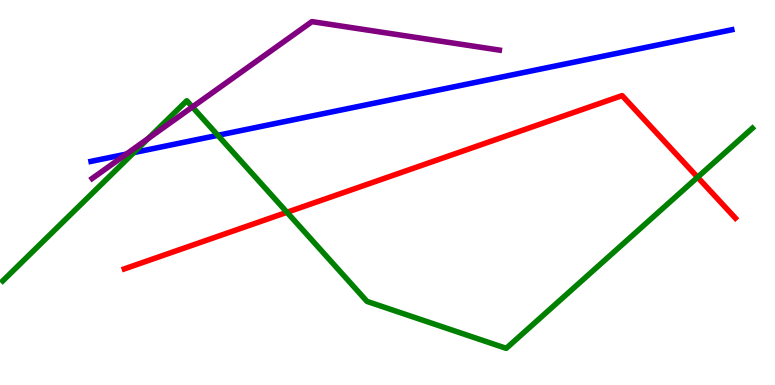[{'lines': ['blue', 'red'], 'intersections': []}, {'lines': ['green', 'red'], 'intersections': [{'x': 3.7, 'y': 4.49}, {'x': 9.0, 'y': 5.4}]}, {'lines': ['purple', 'red'], 'intersections': []}, {'lines': ['blue', 'green'], 'intersections': [{'x': 1.73, 'y': 6.04}, {'x': 2.81, 'y': 6.49}]}, {'lines': ['blue', 'purple'], 'intersections': [{'x': 1.63, 'y': 6.0}]}, {'lines': ['green', 'purple'], 'intersections': [{'x': 1.91, 'y': 6.4}, {'x': 2.48, 'y': 7.22}]}]